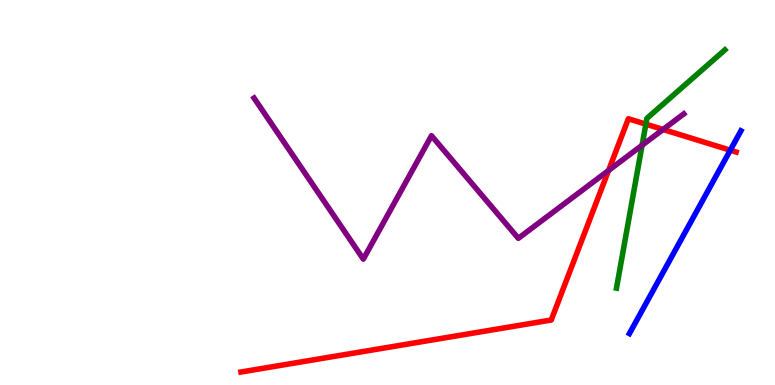[{'lines': ['blue', 'red'], 'intersections': [{'x': 9.42, 'y': 6.1}]}, {'lines': ['green', 'red'], 'intersections': [{'x': 8.33, 'y': 6.78}]}, {'lines': ['purple', 'red'], 'intersections': [{'x': 7.85, 'y': 5.57}, {'x': 8.56, 'y': 6.64}]}, {'lines': ['blue', 'green'], 'intersections': []}, {'lines': ['blue', 'purple'], 'intersections': []}, {'lines': ['green', 'purple'], 'intersections': [{'x': 8.28, 'y': 6.23}]}]